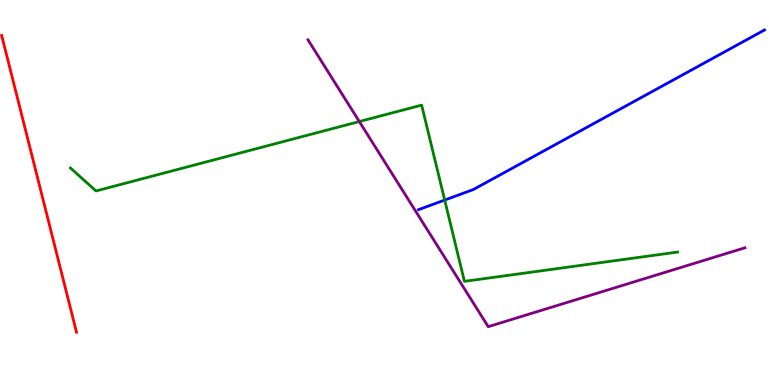[{'lines': ['blue', 'red'], 'intersections': []}, {'lines': ['green', 'red'], 'intersections': []}, {'lines': ['purple', 'red'], 'intersections': []}, {'lines': ['blue', 'green'], 'intersections': [{'x': 5.74, 'y': 4.8}]}, {'lines': ['blue', 'purple'], 'intersections': []}, {'lines': ['green', 'purple'], 'intersections': [{'x': 4.64, 'y': 6.84}]}]